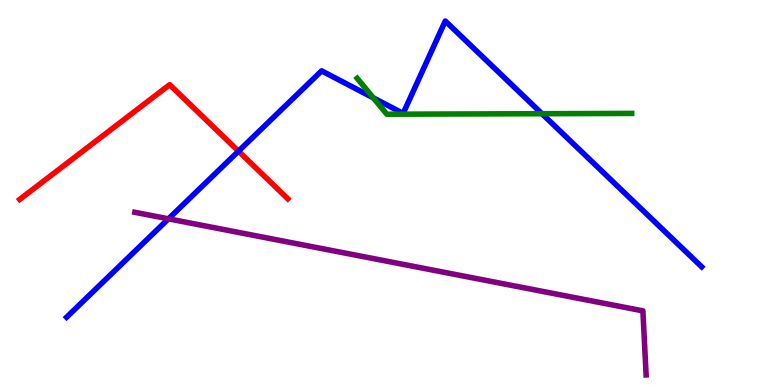[{'lines': ['blue', 'red'], 'intersections': [{'x': 3.08, 'y': 6.07}]}, {'lines': ['green', 'red'], 'intersections': []}, {'lines': ['purple', 'red'], 'intersections': []}, {'lines': ['blue', 'green'], 'intersections': [{'x': 4.82, 'y': 7.46}, {'x': 6.99, 'y': 7.05}]}, {'lines': ['blue', 'purple'], 'intersections': [{'x': 2.17, 'y': 4.32}]}, {'lines': ['green', 'purple'], 'intersections': []}]